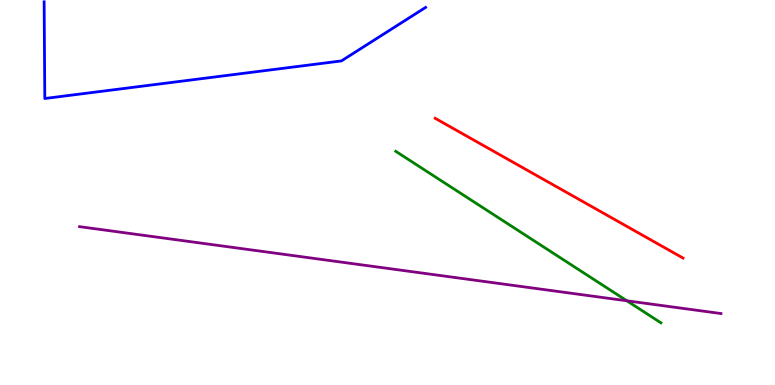[{'lines': ['blue', 'red'], 'intersections': []}, {'lines': ['green', 'red'], 'intersections': []}, {'lines': ['purple', 'red'], 'intersections': []}, {'lines': ['blue', 'green'], 'intersections': []}, {'lines': ['blue', 'purple'], 'intersections': []}, {'lines': ['green', 'purple'], 'intersections': [{'x': 8.09, 'y': 2.19}]}]